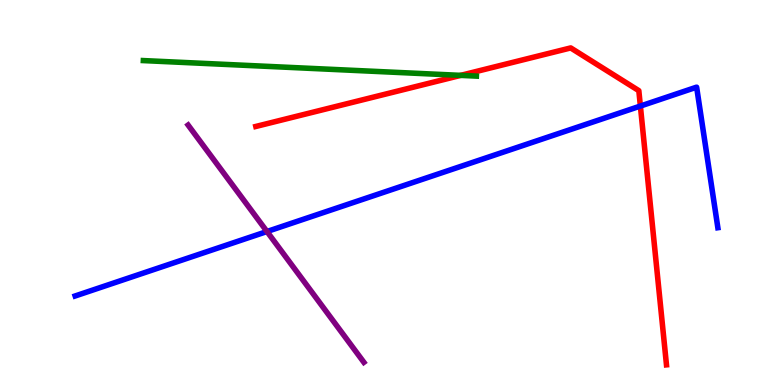[{'lines': ['blue', 'red'], 'intersections': [{'x': 8.26, 'y': 7.25}]}, {'lines': ['green', 'red'], 'intersections': [{'x': 5.94, 'y': 8.04}]}, {'lines': ['purple', 'red'], 'intersections': []}, {'lines': ['blue', 'green'], 'intersections': []}, {'lines': ['blue', 'purple'], 'intersections': [{'x': 3.44, 'y': 3.99}]}, {'lines': ['green', 'purple'], 'intersections': []}]